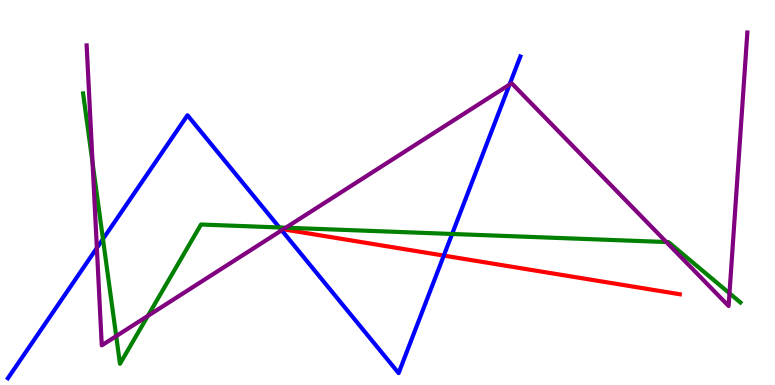[{'lines': ['blue', 'red'], 'intersections': [{'x': 5.73, 'y': 3.36}]}, {'lines': ['green', 'red'], 'intersections': []}, {'lines': ['purple', 'red'], 'intersections': []}, {'lines': ['blue', 'green'], 'intersections': [{'x': 1.33, 'y': 3.79}, {'x': 3.6, 'y': 4.09}, {'x': 5.83, 'y': 3.92}]}, {'lines': ['blue', 'purple'], 'intersections': [{'x': 1.25, 'y': 3.56}, {'x': 3.63, 'y': 4.02}, {'x': 6.57, 'y': 7.8}]}, {'lines': ['green', 'purple'], 'intersections': [{'x': 1.19, 'y': 5.77}, {'x': 1.5, 'y': 1.27}, {'x': 1.91, 'y': 1.79}, {'x': 3.69, 'y': 4.09}, {'x': 8.6, 'y': 3.71}, {'x': 9.41, 'y': 2.38}]}]